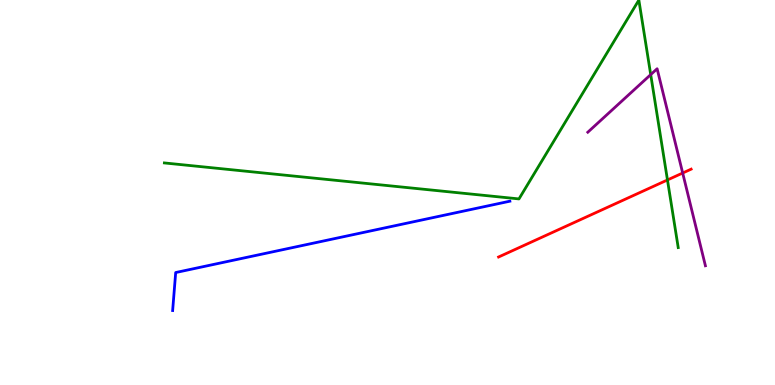[{'lines': ['blue', 'red'], 'intersections': []}, {'lines': ['green', 'red'], 'intersections': [{'x': 8.61, 'y': 5.33}]}, {'lines': ['purple', 'red'], 'intersections': [{'x': 8.81, 'y': 5.51}]}, {'lines': ['blue', 'green'], 'intersections': []}, {'lines': ['blue', 'purple'], 'intersections': []}, {'lines': ['green', 'purple'], 'intersections': [{'x': 8.4, 'y': 8.06}]}]